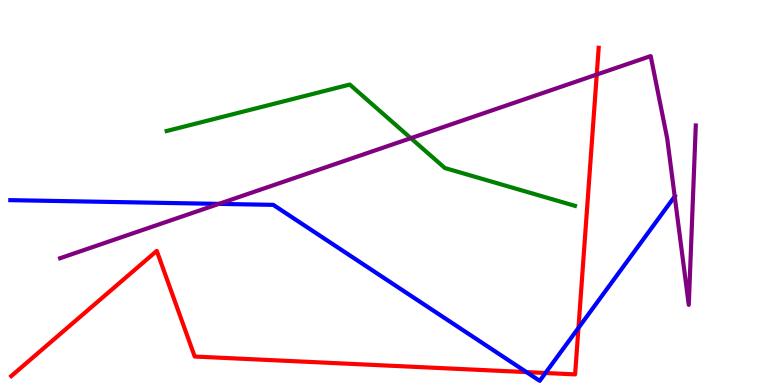[{'lines': ['blue', 'red'], 'intersections': [{'x': 6.79, 'y': 0.335}, {'x': 7.04, 'y': 0.312}, {'x': 7.46, 'y': 1.48}]}, {'lines': ['green', 'red'], 'intersections': []}, {'lines': ['purple', 'red'], 'intersections': [{'x': 7.7, 'y': 8.06}]}, {'lines': ['blue', 'green'], 'intersections': []}, {'lines': ['blue', 'purple'], 'intersections': [{'x': 2.82, 'y': 4.7}, {'x': 8.71, 'y': 4.9}]}, {'lines': ['green', 'purple'], 'intersections': [{'x': 5.3, 'y': 6.41}]}]